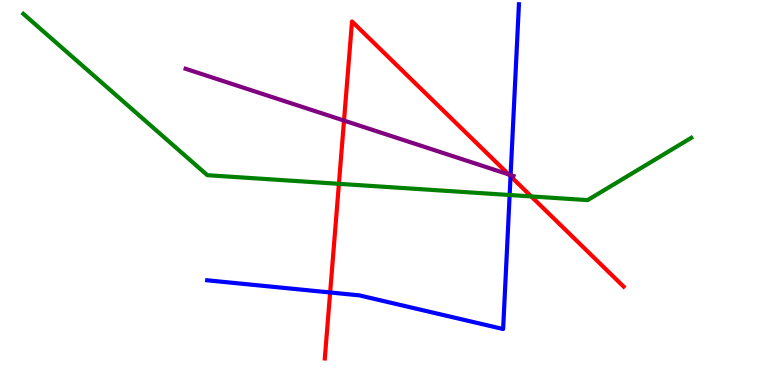[{'lines': ['blue', 'red'], 'intersections': [{'x': 4.26, 'y': 2.4}, {'x': 6.59, 'y': 5.42}]}, {'lines': ['green', 'red'], 'intersections': [{'x': 4.37, 'y': 5.23}, {'x': 6.85, 'y': 4.9}]}, {'lines': ['purple', 'red'], 'intersections': [{'x': 4.44, 'y': 6.87}, {'x': 6.56, 'y': 5.47}]}, {'lines': ['blue', 'green'], 'intersections': [{'x': 6.58, 'y': 4.93}]}, {'lines': ['blue', 'purple'], 'intersections': [{'x': 6.59, 'y': 5.45}]}, {'lines': ['green', 'purple'], 'intersections': []}]